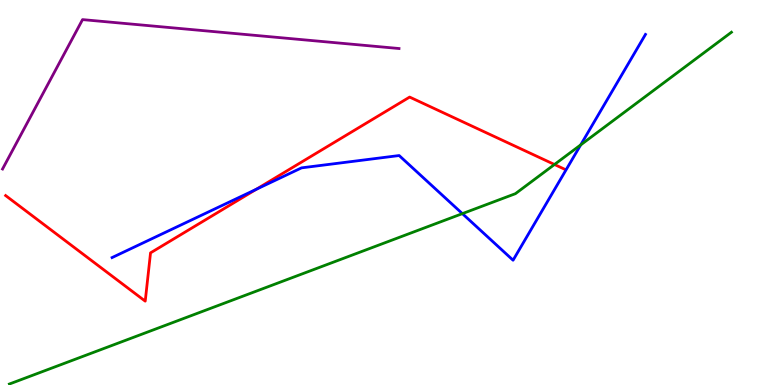[{'lines': ['blue', 'red'], 'intersections': [{'x': 3.31, 'y': 5.08}]}, {'lines': ['green', 'red'], 'intersections': [{'x': 7.15, 'y': 5.73}]}, {'lines': ['purple', 'red'], 'intersections': []}, {'lines': ['blue', 'green'], 'intersections': [{'x': 5.97, 'y': 4.45}, {'x': 7.49, 'y': 6.24}]}, {'lines': ['blue', 'purple'], 'intersections': []}, {'lines': ['green', 'purple'], 'intersections': []}]